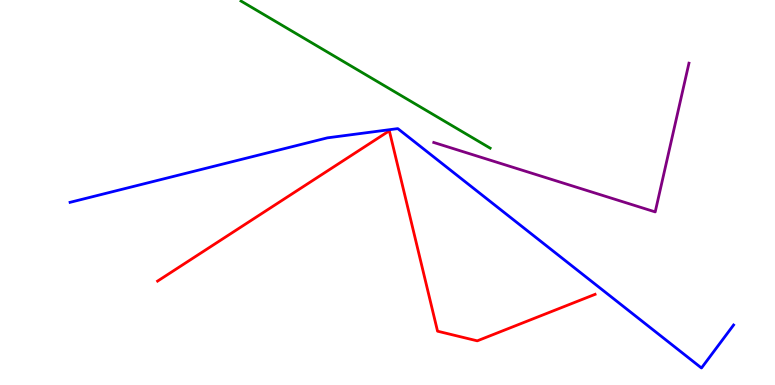[{'lines': ['blue', 'red'], 'intersections': []}, {'lines': ['green', 'red'], 'intersections': []}, {'lines': ['purple', 'red'], 'intersections': []}, {'lines': ['blue', 'green'], 'intersections': []}, {'lines': ['blue', 'purple'], 'intersections': []}, {'lines': ['green', 'purple'], 'intersections': []}]